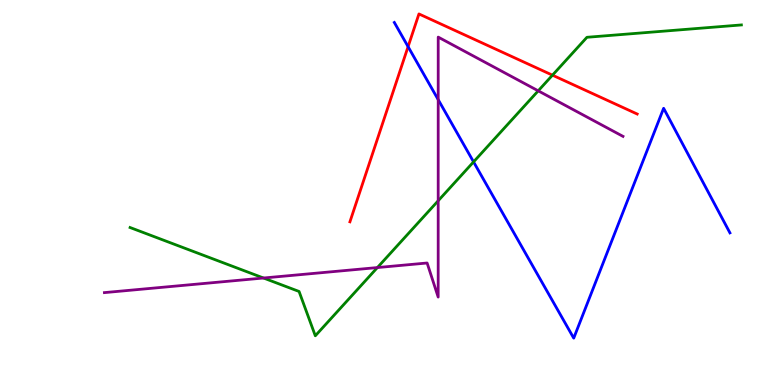[{'lines': ['blue', 'red'], 'intersections': [{'x': 5.27, 'y': 8.79}]}, {'lines': ['green', 'red'], 'intersections': [{'x': 7.13, 'y': 8.05}]}, {'lines': ['purple', 'red'], 'intersections': []}, {'lines': ['blue', 'green'], 'intersections': [{'x': 6.11, 'y': 5.8}]}, {'lines': ['blue', 'purple'], 'intersections': [{'x': 5.65, 'y': 7.41}]}, {'lines': ['green', 'purple'], 'intersections': [{'x': 3.4, 'y': 2.78}, {'x': 4.87, 'y': 3.05}, {'x': 5.65, 'y': 4.79}, {'x': 6.94, 'y': 7.64}]}]